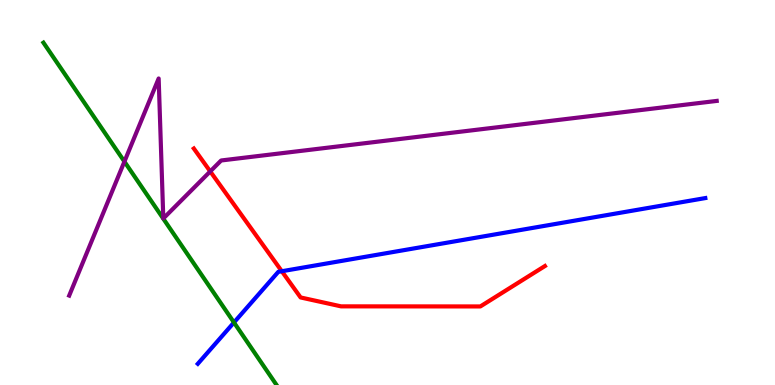[{'lines': ['blue', 'red'], 'intersections': [{'x': 3.64, 'y': 2.95}]}, {'lines': ['green', 'red'], 'intersections': []}, {'lines': ['purple', 'red'], 'intersections': [{'x': 2.71, 'y': 5.55}]}, {'lines': ['blue', 'green'], 'intersections': [{'x': 3.02, 'y': 1.62}]}, {'lines': ['blue', 'purple'], 'intersections': []}, {'lines': ['green', 'purple'], 'intersections': [{'x': 1.61, 'y': 5.8}]}]